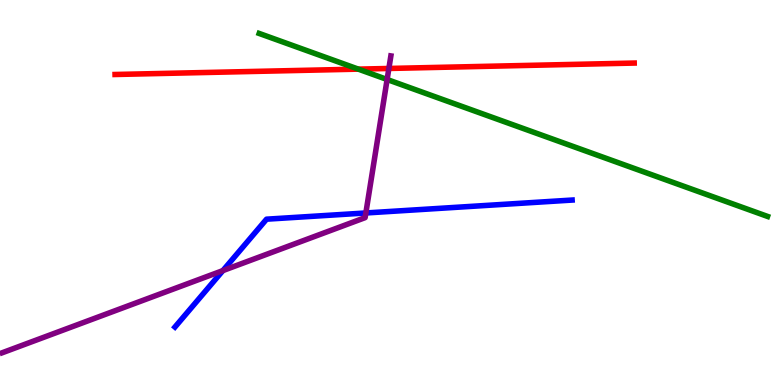[{'lines': ['blue', 'red'], 'intersections': []}, {'lines': ['green', 'red'], 'intersections': [{'x': 4.62, 'y': 8.2}]}, {'lines': ['purple', 'red'], 'intersections': [{'x': 5.02, 'y': 8.22}]}, {'lines': ['blue', 'green'], 'intersections': []}, {'lines': ['blue', 'purple'], 'intersections': [{'x': 2.88, 'y': 2.97}, {'x': 4.72, 'y': 4.47}]}, {'lines': ['green', 'purple'], 'intersections': [{'x': 5.0, 'y': 7.94}]}]